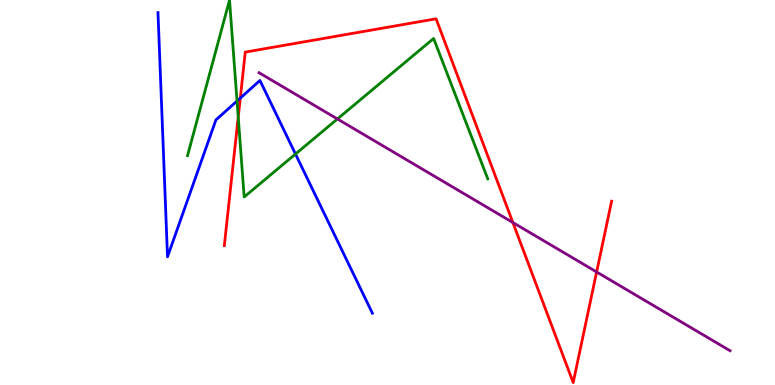[{'lines': ['blue', 'red'], 'intersections': [{'x': 3.1, 'y': 7.45}]}, {'lines': ['green', 'red'], 'intersections': [{'x': 3.07, 'y': 6.96}]}, {'lines': ['purple', 'red'], 'intersections': [{'x': 6.62, 'y': 4.22}, {'x': 7.7, 'y': 2.94}]}, {'lines': ['blue', 'green'], 'intersections': [{'x': 3.06, 'y': 7.38}, {'x': 3.81, 'y': 6.0}]}, {'lines': ['blue', 'purple'], 'intersections': []}, {'lines': ['green', 'purple'], 'intersections': [{'x': 4.35, 'y': 6.91}]}]